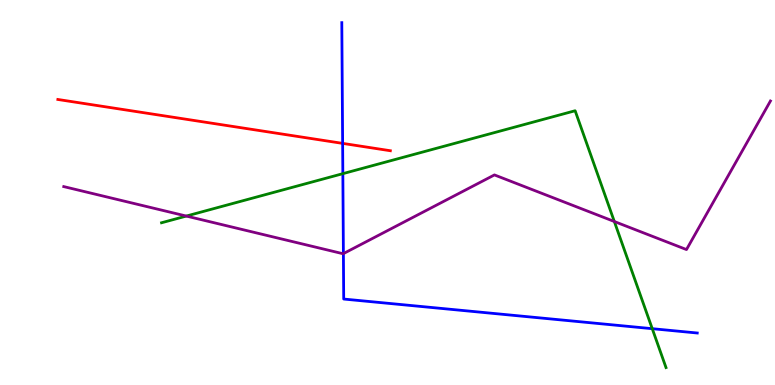[{'lines': ['blue', 'red'], 'intersections': [{'x': 4.42, 'y': 6.28}]}, {'lines': ['green', 'red'], 'intersections': []}, {'lines': ['purple', 'red'], 'intersections': []}, {'lines': ['blue', 'green'], 'intersections': [{'x': 4.42, 'y': 5.49}, {'x': 8.42, 'y': 1.46}]}, {'lines': ['blue', 'purple'], 'intersections': [{'x': 4.43, 'y': 3.41}]}, {'lines': ['green', 'purple'], 'intersections': [{'x': 2.4, 'y': 4.39}, {'x': 7.93, 'y': 4.25}]}]